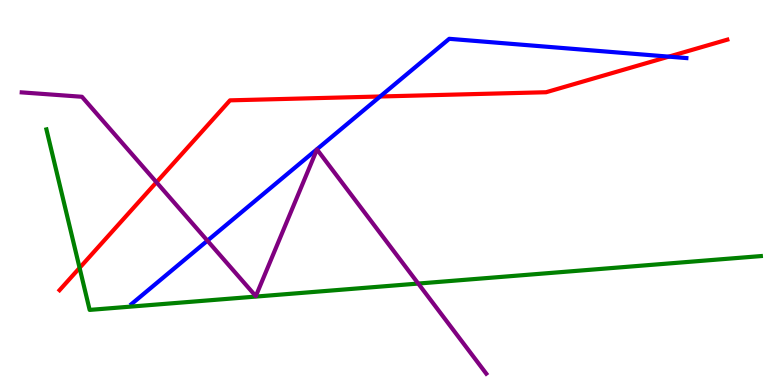[{'lines': ['blue', 'red'], 'intersections': [{'x': 4.91, 'y': 7.49}, {'x': 8.63, 'y': 8.53}]}, {'lines': ['green', 'red'], 'intersections': [{'x': 1.03, 'y': 3.04}]}, {'lines': ['purple', 'red'], 'intersections': [{'x': 2.02, 'y': 5.27}]}, {'lines': ['blue', 'green'], 'intersections': []}, {'lines': ['blue', 'purple'], 'intersections': [{'x': 2.68, 'y': 3.75}]}, {'lines': ['green', 'purple'], 'intersections': [{'x': 5.4, 'y': 2.63}]}]